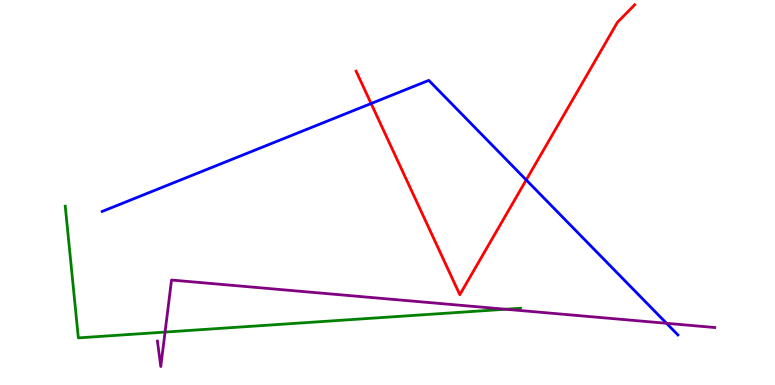[{'lines': ['blue', 'red'], 'intersections': [{'x': 4.79, 'y': 7.31}, {'x': 6.79, 'y': 5.33}]}, {'lines': ['green', 'red'], 'intersections': []}, {'lines': ['purple', 'red'], 'intersections': []}, {'lines': ['blue', 'green'], 'intersections': []}, {'lines': ['blue', 'purple'], 'intersections': [{'x': 8.6, 'y': 1.6}]}, {'lines': ['green', 'purple'], 'intersections': [{'x': 2.13, 'y': 1.37}, {'x': 6.52, 'y': 1.97}]}]